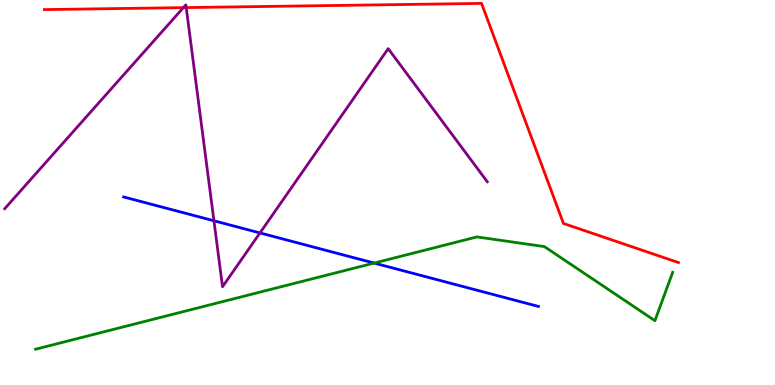[{'lines': ['blue', 'red'], 'intersections': []}, {'lines': ['green', 'red'], 'intersections': []}, {'lines': ['purple', 'red'], 'intersections': [{'x': 2.37, 'y': 9.8}, {'x': 2.4, 'y': 9.8}]}, {'lines': ['blue', 'green'], 'intersections': [{'x': 4.83, 'y': 3.17}]}, {'lines': ['blue', 'purple'], 'intersections': [{'x': 2.76, 'y': 4.27}, {'x': 3.35, 'y': 3.95}]}, {'lines': ['green', 'purple'], 'intersections': []}]